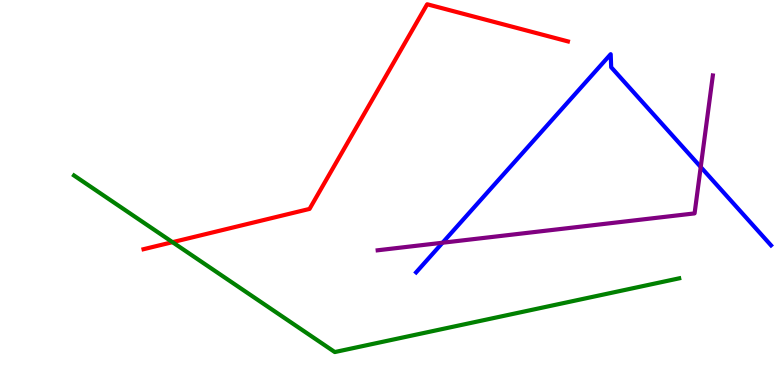[{'lines': ['blue', 'red'], 'intersections': []}, {'lines': ['green', 'red'], 'intersections': [{'x': 2.23, 'y': 3.71}]}, {'lines': ['purple', 'red'], 'intersections': []}, {'lines': ['blue', 'green'], 'intersections': []}, {'lines': ['blue', 'purple'], 'intersections': [{'x': 5.71, 'y': 3.7}, {'x': 9.04, 'y': 5.66}]}, {'lines': ['green', 'purple'], 'intersections': []}]